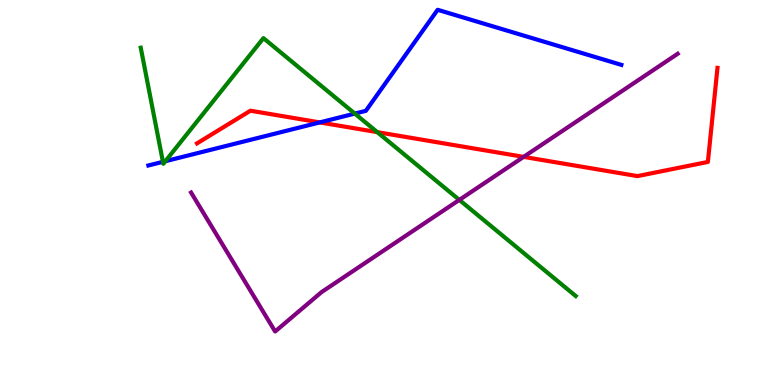[{'lines': ['blue', 'red'], 'intersections': [{'x': 4.13, 'y': 6.82}]}, {'lines': ['green', 'red'], 'intersections': [{'x': 4.87, 'y': 6.57}]}, {'lines': ['purple', 'red'], 'intersections': [{'x': 6.76, 'y': 5.93}]}, {'lines': ['blue', 'green'], 'intersections': [{'x': 2.1, 'y': 5.8}, {'x': 2.13, 'y': 5.81}, {'x': 4.58, 'y': 7.05}]}, {'lines': ['blue', 'purple'], 'intersections': []}, {'lines': ['green', 'purple'], 'intersections': [{'x': 5.93, 'y': 4.81}]}]